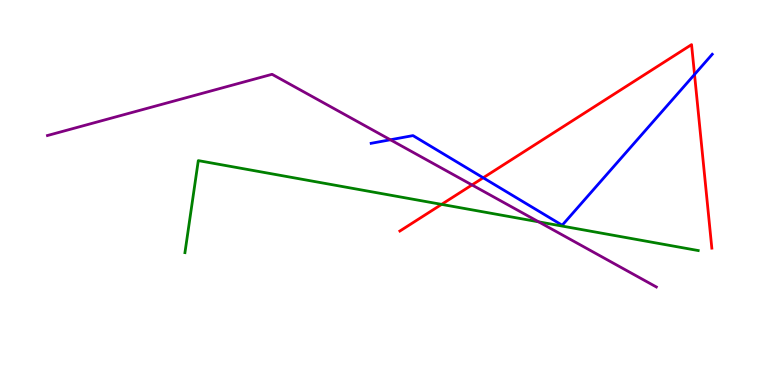[{'lines': ['blue', 'red'], 'intersections': [{'x': 6.23, 'y': 5.38}, {'x': 8.96, 'y': 8.07}]}, {'lines': ['green', 'red'], 'intersections': [{'x': 5.7, 'y': 4.69}]}, {'lines': ['purple', 'red'], 'intersections': [{'x': 6.09, 'y': 5.2}]}, {'lines': ['blue', 'green'], 'intersections': []}, {'lines': ['blue', 'purple'], 'intersections': [{'x': 5.04, 'y': 6.37}]}, {'lines': ['green', 'purple'], 'intersections': [{'x': 6.95, 'y': 4.24}]}]